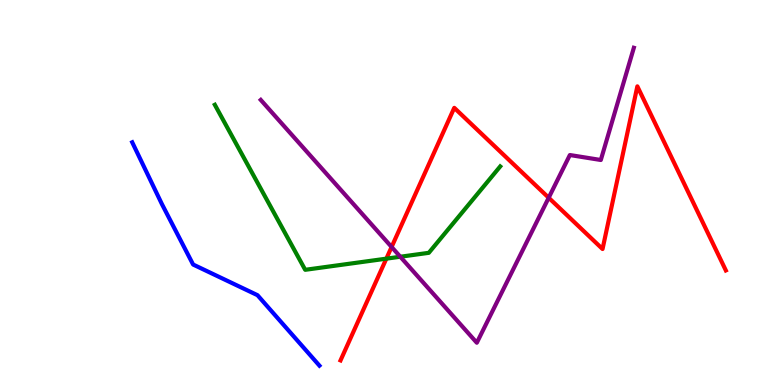[{'lines': ['blue', 'red'], 'intersections': []}, {'lines': ['green', 'red'], 'intersections': [{'x': 4.99, 'y': 3.28}]}, {'lines': ['purple', 'red'], 'intersections': [{'x': 5.05, 'y': 3.59}, {'x': 7.08, 'y': 4.86}]}, {'lines': ['blue', 'green'], 'intersections': []}, {'lines': ['blue', 'purple'], 'intersections': []}, {'lines': ['green', 'purple'], 'intersections': [{'x': 5.17, 'y': 3.33}]}]